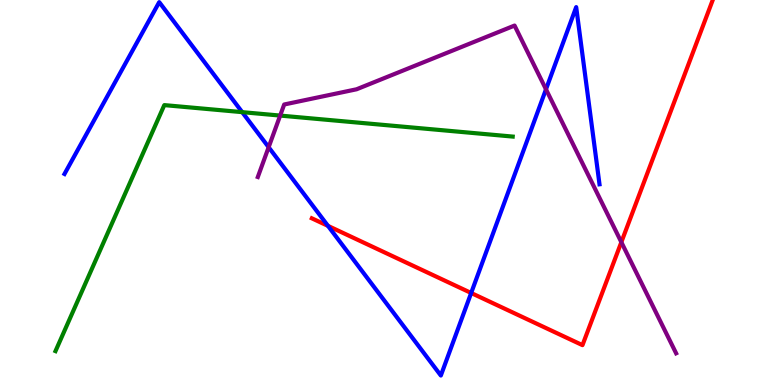[{'lines': ['blue', 'red'], 'intersections': [{'x': 4.23, 'y': 4.13}, {'x': 6.08, 'y': 2.39}]}, {'lines': ['green', 'red'], 'intersections': []}, {'lines': ['purple', 'red'], 'intersections': [{'x': 8.02, 'y': 3.71}]}, {'lines': ['blue', 'green'], 'intersections': [{'x': 3.13, 'y': 7.09}]}, {'lines': ['blue', 'purple'], 'intersections': [{'x': 3.47, 'y': 6.18}, {'x': 7.04, 'y': 7.68}]}, {'lines': ['green', 'purple'], 'intersections': [{'x': 3.61, 'y': 7.0}]}]